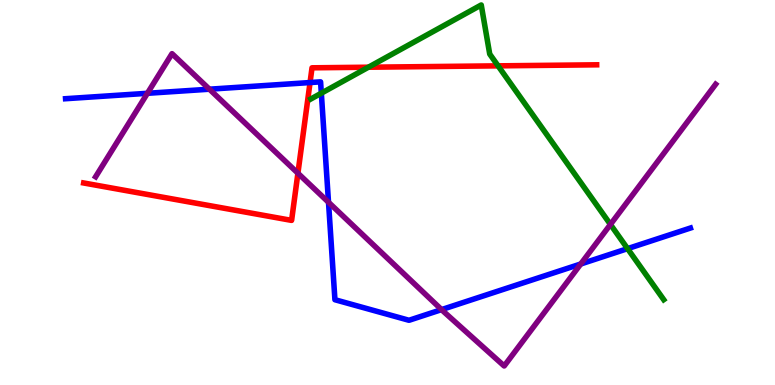[{'lines': ['blue', 'red'], 'intersections': [{'x': 4.0, 'y': 7.86}]}, {'lines': ['green', 'red'], 'intersections': [{'x': 4.75, 'y': 8.25}, {'x': 6.43, 'y': 8.29}]}, {'lines': ['purple', 'red'], 'intersections': [{'x': 3.84, 'y': 5.5}]}, {'lines': ['blue', 'green'], 'intersections': [{'x': 4.15, 'y': 7.58}, {'x': 8.1, 'y': 3.54}]}, {'lines': ['blue', 'purple'], 'intersections': [{'x': 1.9, 'y': 7.58}, {'x': 2.7, 'y': 7.68}, {'x': 4.24, 'y': 4.75}, {'x': 5.7, 'y': 1.96}, {'x': 7.49, 'y': 3.14}]}, {'lines': ['green', 'purple'], 'intersections': [{'x': 7.88, 'y': 4.17}]}]